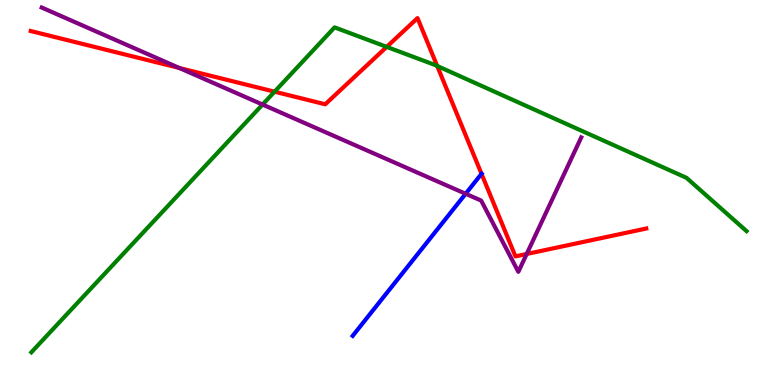[{'lines': ['blue', 'red'], 'intersections': [{'x': 6.21, 'y': 5.49}]}, {'lines': ['green', 'red'], 'intersections': [{'x': 3.54, 'y': 7.62}, {'x': 4.99, 'y': 8.78}, {'x': 5.64, 'y': 8.29}]}, {'lines': ['purple', 'red'], 'intersections': [{'x': 2.31, 'y': 8.23}, {'x': 6.8, 'y': 3.4}]}, {'lines': ['blue', 'green'], 'intersections': []}, {'lines': ['blue', 'purple'], 'intersections': [{'x': 6.01, 'y': 4.97}]}, {'lines': ['green', 'purple'], 'intersections': [{'x': 3.39, 'y': 7.28}]}]